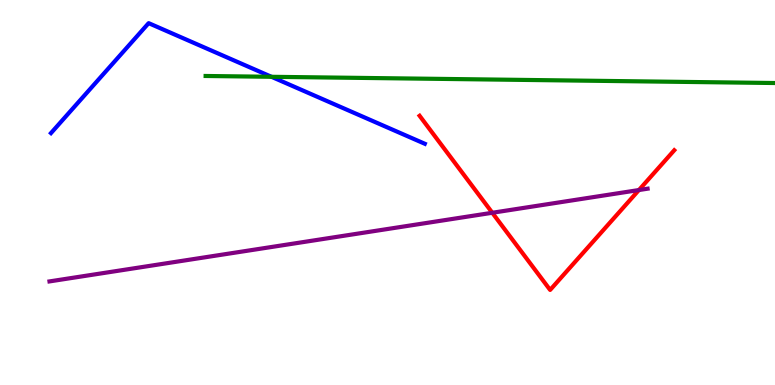[{'lines': ['blue', 'red'], 'intersections': []}, {'lines': ['green', 'red'], 'intersections': []}, {'lines': ['purple', 'red'], 'intersections': [{'x': 6.35, 'y': 4.47}, {'x': 8.24, 'y': 5.06}]}, {'lines': ['blue', 'green'], 'intersections': [{'x': 3.5, 'y': 8.01}]}, {'lines': ['blue', 'purple'], 'intersections': []}, {'lines': ['green', 'purple'], 'intersections': []}]